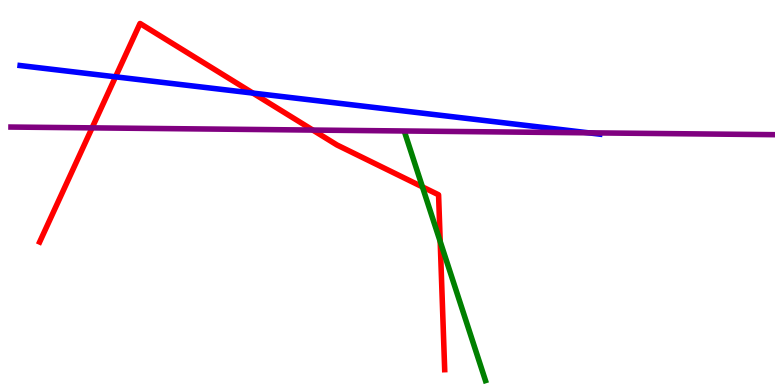[{'lines': ['blue', 'red'], 'intersections': [{'x': 1.49, 'y': 8.0}, {'x': 3.26, 'y': 7.58}]}, {'lines': ['green', 'red'], 'intersections': [{'x': 5.45, 'y': 5.15}, {'x': 5.68, 'y': 3.73}]}, {'lines': ['purple', 'red'], 'intersections': [{'x': 1.19, 'y': 6.68}, {'x': 4.04, 'y': 6.62}]}, {'lines': ['blue', 'green'], 'intersections': []}, {'lines': ['blue', 'purple'], 'intersections': [{'x': 7.59, 'y': 6.55}]}, {'lines': ['green', 'purple'], 'intersections': []}]